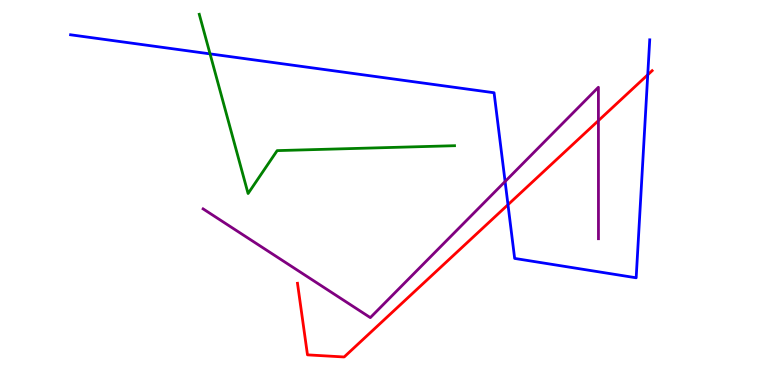[{'lines': ['blue', 'red'], 'intersections': [{'x': 6.55, 'y': 4.68}, {'x': 8.36, 'y': 8.06}]}, {'lines': ['green', 'red'], 'intersections': []}, {'lines': ['purple', 'red'], 'intersections': [{'x': 7.72, 'y': 6.87}]}, {'lines': ['blue', 'green'], 'intersections': [{'x': 2.71, 'y': 8.6}]}, {'lines': ['blue', 'purple'], 'intersections': [{'x': 6.52, 'y': 5.29}]}, {'lines': ['green', 'purple'], 'intersections': []}]